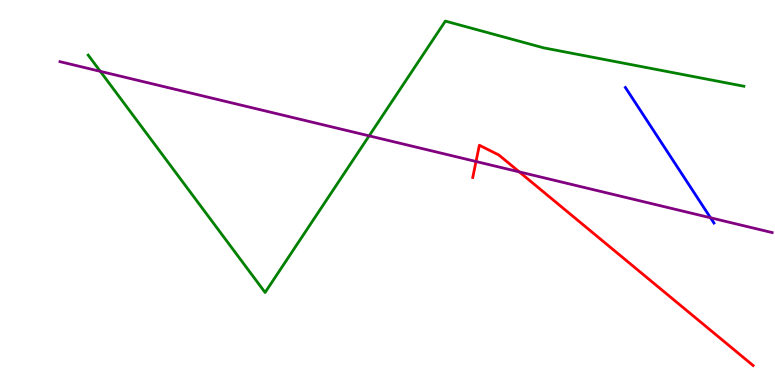[{'lines': ['blue', 'red'], 'intersections': []}, {'lines': ['green', 'red'], 'intersections': []}, {'lines': ['purple', 'red'], 'intersections': [{'x': 6.14, 'y': 5.81}, {'x': 6.7, 'y': 5.54}]}, {'lines': ['blue', 'green'], 'intersections': []}, {'lines': ['blue', 'purple'], 'intersections': [{'x': 9.17, 'y': 4.34}]}, {'lines': ['green', 'purple'], 'intersections': [{'x': 1.29, 'y': 8.15}, {'x': 4.76, 'y': 6.47}]}]